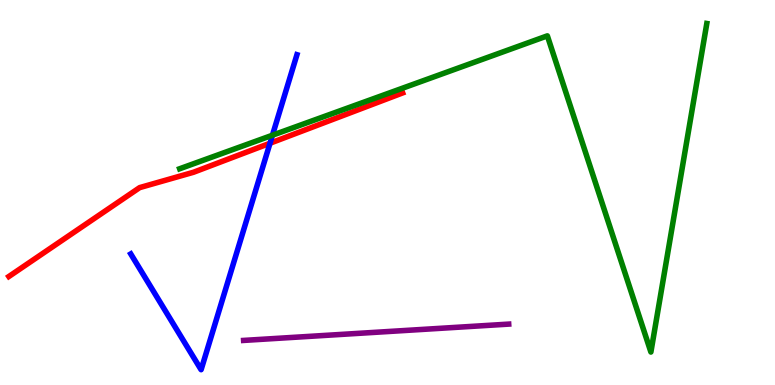[{'lines': ['blue', 'red'], 'intersections': [{'x': 3.48, 'y': 6.28}]}, {'lines': ['green', 'red'], 'intersections': []}, {'lines': ['purple', 'red'], 'intersections': []}, {'lines': ['blue', 'green'], 'intersections': [{'x': 3.52, 'y': 6.49}]}, {'lines': ['blue', 'purple'], 'intersections': []}, {'lines': ['green', 'purple'], 'intersections': []}]